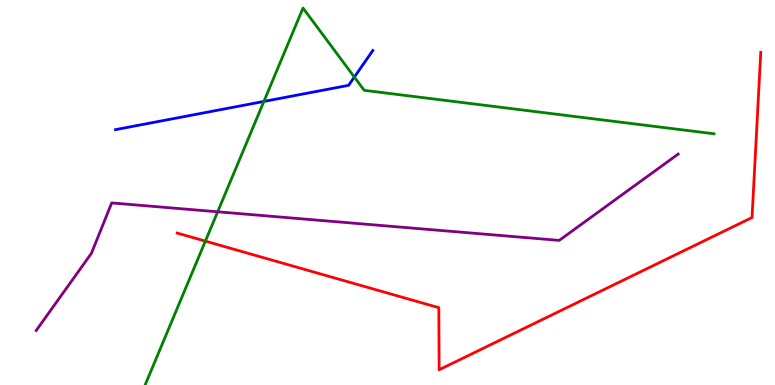[{'lines': ['blue', 'red'], 'intersections': []}, {'lines': ['green', 'red'], 'intersections': [{'x': 2.65, 'y': 3.74}]}, {'lines': ['purple', 'red'], 'intersections': []}, {'lines': ['blue', 'green'], 'intersections': [{'x': 3.41, 'y': 7.37}, {'x': 4.57, 'y': 8.0}]}, {'lines': ['blue', 'purple'], 'intersections': []}, {'lines': ['green', 'purple'], 'intersections': [{'x': 2.81, 'y': 4.5}]}]